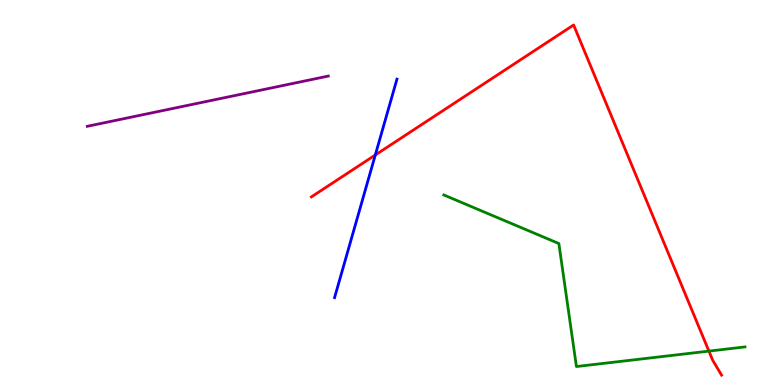[{'lines': ['blue', 'red'], 'intersections': [{'x': 4.84, 'y': 5.97}]}, {'lines': ['green', 'red'], 'intersections': [{'x': 9.15, 'y': 0.88}]}, {'lines': ['purple', 'red'], 'intersections': []}, {'lines': ['blue', 'green'], 'intersections': []}, {'lines': ['blue', 'purple'], 'intersections': []}, {'lines': ['green', 'purple'], 'intersections': []}]